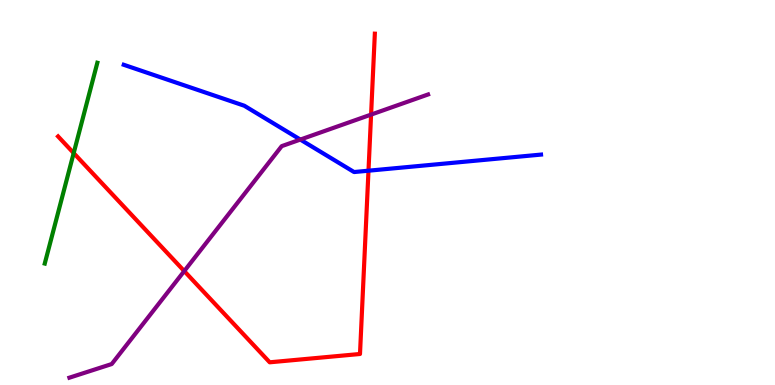[{'lines': ['blue', 'red'], 'intersections': [{'x': 4.75, 'y': 5.57}]}, {'lines': ['green', 'red'], 'intersections': [{'x': 0.951, 'y': 6.02}]}, {'lines': ['purple', 'red'], 'intersections': [{'x': 2.38, 'y': 2.96}, {'x': 4.79, 'y': 7.02}]}, {'lines': ['blue', 'green'], 'intersections': []}, {'lines': ['blue', 'purple'], 'intersections': [{'x': 3.88, 'y': 6.37}]}, {'lines': ['green', 'purple'], 'intersections': []}]